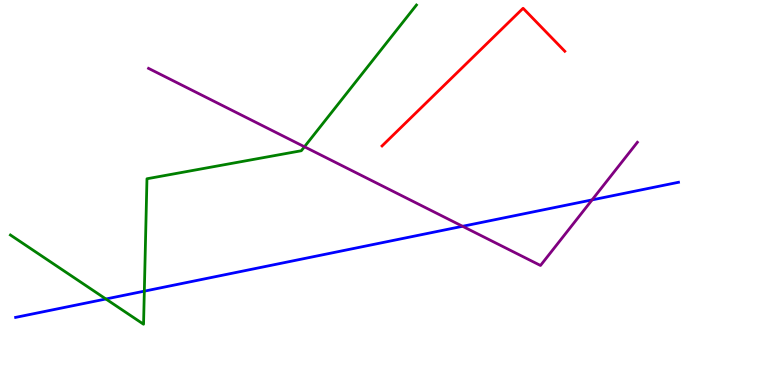[{'lines': ['blue', 'red'], 'intersections': []}, {'lines': ['green', 'red'], 'intersections': []}, {'lines': ['purple', 'red'], 'intersections': []}, {'lines': ['blue', 'green'], 'intersections': [{'x': 1.37, 'y': 2.23}, {'x': 1.86, 'y': 2.44}]}, {'lines': ['blue', 'purple'], 'intersections': [{'x': 5.97, 'y': 4.12}, {'x': 7.64, 'y': 4.81}]}, {'lines': ['green', 'purple'], 'intersections': [{'x': 3.93, 'y': 6.19}]}]